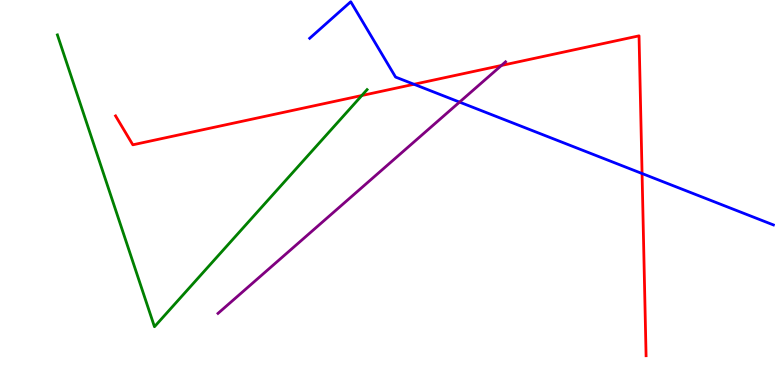[{'lines': ['blue', 'red'], 'intersections': [{'x': 5.34, 'y': 7.81}, {'x': 8.28, 'y': 5.49}]}, {'lines': ['green', 'red'], 'intersections': [{'x': 4.67, 'y': 7.52}]}, {'lines': ['purple', 'red'], 'intersections': [{'x': 6.47, 'y': 8.3}]}, {'lines': ['blue', 'green'], 'intersections': []}, {'lines': ['blue', 'purple'], 'intersections': [{'x': 5.93, 'y': 7.35}]}, {'lines': ['green', 'purple'], 'intersections': []}]